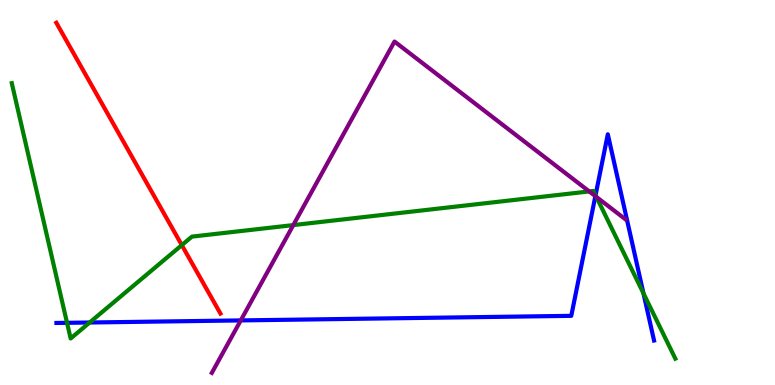[{'lines': ['blue', 'red'], 'intersections': []}, {'lines': ['green', 'red'], 'intersections': [{'x': 2.35, 'y': 3.63}]}, {'lines': ['purple', 'red'], 'intersections': []}, {'lines': ['blue', 'green'], 'intersections': [{'x': 0.865, 'y': 1.62}, {'x': 1.16, 'y': 1.62}, {'x': 7.68, 'y': 4.93}, {'x': 8.3, 'y': 2.38}]}, {'lines': ['blue', 'purple'], 'intersections': [{'x': 3.11, 'y': 1.68}, {'x': 7.68, 'y': 4.91}]}, {'lines': ['green', 'purple'], 'intersections': [{'x': 3.78, 'y': 4.15}, {'x': 7.6, 'y': 5.03}, {'x': 7.7, 'y': 4.88}]}]